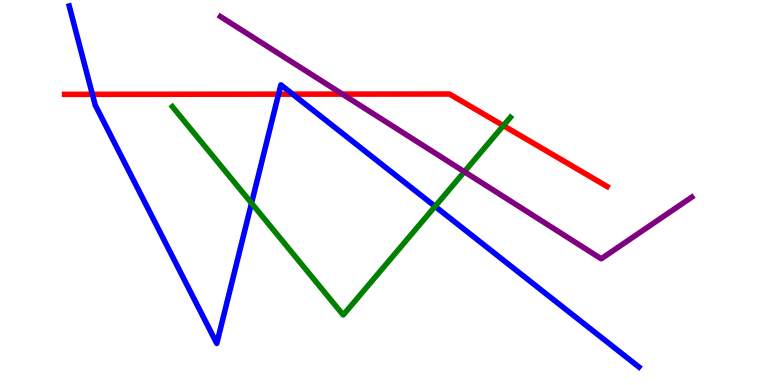[{'lines': ['blue', 'red'], 'intersections': [{'x': 1.19, 'y': 7.55}, {'x': 3.59, 'y': 7.55}, {'x': 3.78, 'y': 7.55}]}, {'lines': ['green', 'red'], 'intersections': [{'x': 6.5, 'y': 6.74}]}, {'lines': ['purple', 'red'], 'intersections': [{'x': 4.42, 'y': 7.56}]}, {'lines': ['blue', 'green'], 'intersections': [{'x': 3.25, 'y': 4.72}, {'x': 5.61, 'y': 4.64}]}, {'lines': ['blue', 'purple'], 'intersections': []}, {'lines': ['green', 'purple'], 'intersections': [{'x': 5.99, 'y': 5.54}]}]